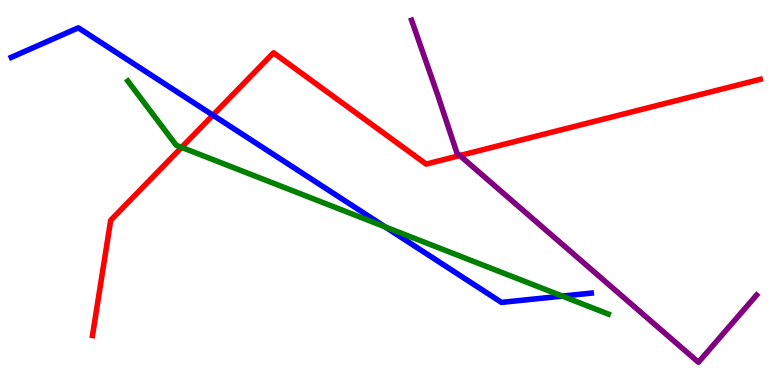[{'lines': ['blue', 'red'], 'intersections': [{'x': 2.75, 'y': 7.01}]}, {'lines': ['green', 'red'], 'intersections': [{'x': 2.34, 'y': 6.17}]}, {'lines': ['purple', 'red'], 'intersections': [{'x': 5.93, 'y': 5.96}]}, {'lines': ['blue', 'green'], 'intersections': [{'x': 4.97, 'y': 4.11}, {'x': 7.26, 'y': 2.31}]}, {'lines': ['blue', 'purple'], 'intersections': []}, {'lines': ['green', 'purple'], 'intersections': []}]